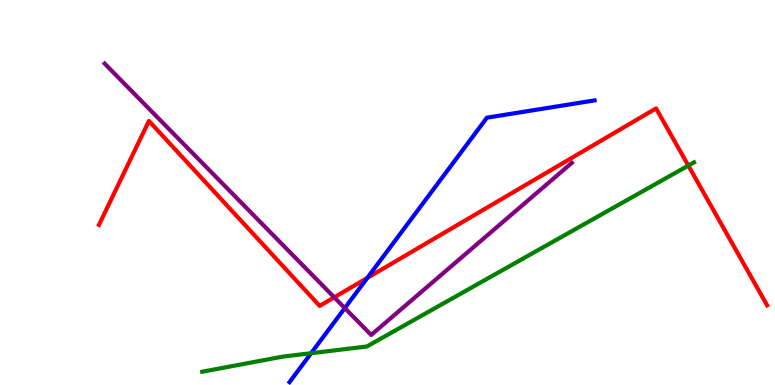[{'lines': ['blue', 'red'], 'intersections': [{'x': 4.74, 'y': 2.78}]}, {'lines': ['green', 'red'], 'intersections': [{'x': 8.88, 'y': 5.7}]}, {'lines': ['purple', 'red'], 'intersections': [{'x': 4.31, 'y': 2.28}]}, {'lines': ['blue', 'green'], 'intersections': [{'x': 4.01, 'y': 0.826}]}, {'lines': ['blue', 'purple'], 'intersections': [{'x': 4.45, 'y': 2.0}]}, {'lines': ['green', 'purple'], 'intersections': []}]